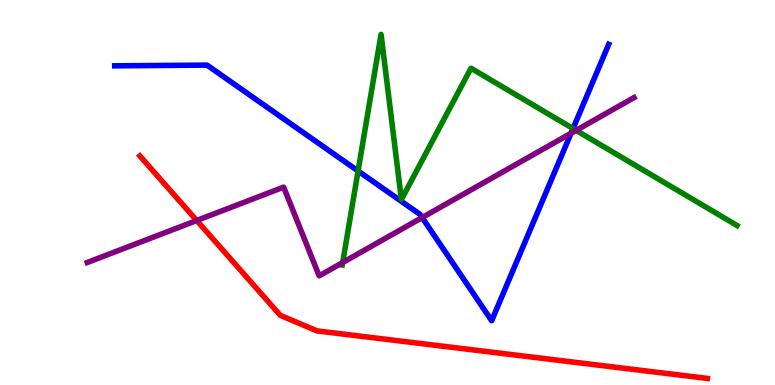[{'lines': ['blue', 'red'], 'intersections': []}, {'lines': ['green', 'red'], 'intersections': []}, {'lines': ['purple', 'red'], 'intersections': [{'x': 2.54, 'y': 4.27}]}, {'lines': ['blue', 'green'], 'intersections': [{'x': 4.62, 'y': 5.56}, {'x': 7.39, 'y': 6.66}]}, {'lines': ['blue', 'purple'], 'intersections': [{'x': 5.45, 'y': 4.35}, {'x': 7.37, 'y': 6.54}]}, {'lines': ['green', 'purple'], 'intersections': [{'x': 4.42, 'y': 3.18}, {'x': 7.43, 'y': 6.61}]}]